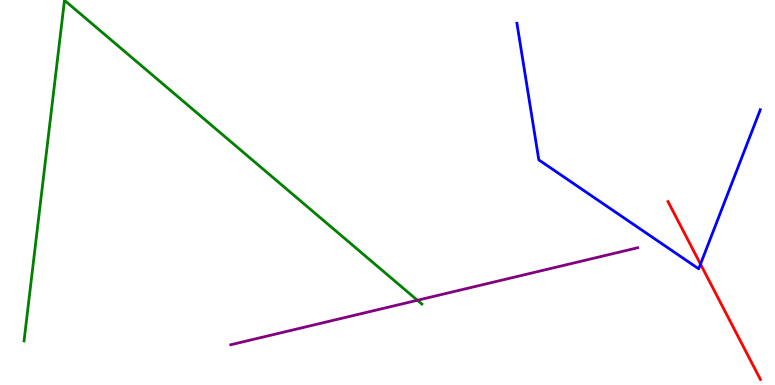[{'lines': ['blue', 'red'], 'intersections': [{'x': 9.04, 'y': 3.14}]}, {'lines': ['green', 'red'], 'intersections': []}, {'lines': ['purple', 'red'], 'intersections': []}, {'lines': ['blue', 'green'], 'intersections': []}, {'lines': ['blue', 'purple'], 'intersections': []}, {'lines': ['green', 'purple'], 'intersections': [{'x': 5.39, 'y': 2.2}]}]